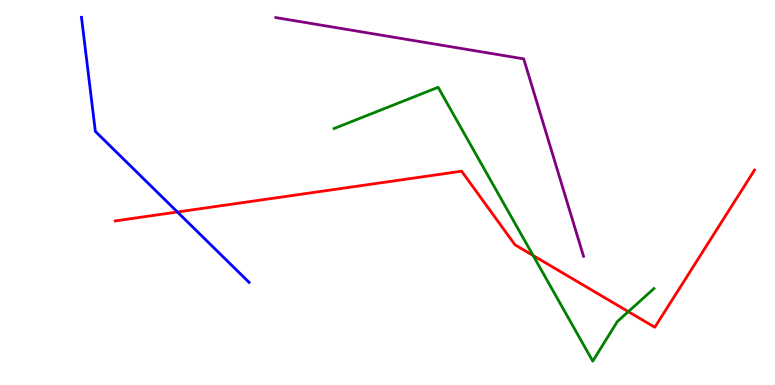[{'lines': ['blue', 'red'], 'intersections': [{'x': 2.29, 'y': 4.49}]}, {'lines': ['green', 'red'], 'intersections': [{'x': 6.88, 'y': 3.36}, {'x': 8.11, 'y': 1.91}]}, {'lines': ['purple', 'red'], 'intersections': []}, {'lines': ['blue', 'green'], 'intersections': []}, {'lines': ['blue', 'purple'], 'intersections': []}, {'lines': ['green', 'purple'], 'intersections': []}]